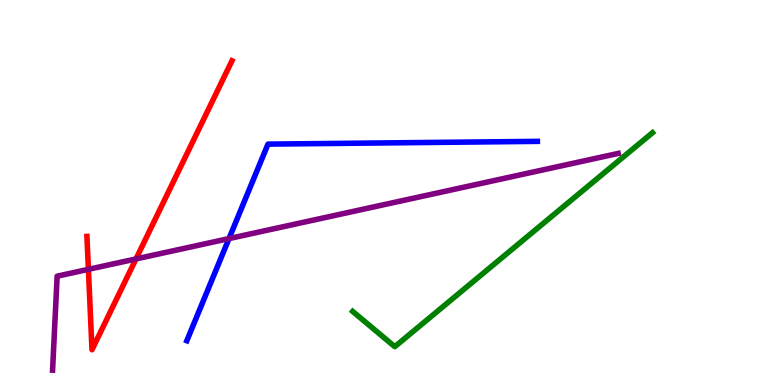[{'lines': ['blue', 'red'], 'intersections': []}, {'lines': ['green', 'red'], 'intersections': []}, {'lines': ['purple', 'red'], 'intersections': [{'x': 1.14, 'y': 3.0}, {'x': 1.75, 'y': 3.27}]}, {'lines': ['blue', 'green'], 'intersections': []}, {'lines': ['blue', 'purple'], 'intersections': [{'x': 2.95, 'y': 3.8}]}, {'lines': ['green', 'purple'], 'intersections': []}]